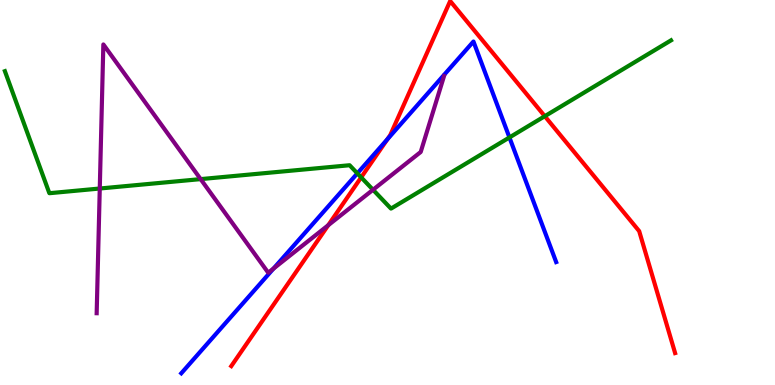[{'lines': ['blue', 'red'], 'intersections': [{'x': 5.0, 'y': 6.38}]}, {'lines': ['green', 'red'], 'intersections': [{'x': 4.66, 'y': 5.39}, {'x': 7.03, 'y': 6.98}]}, {'lines': ['purple', 'red'], 'intersections': [{'x': 4.24, 'y': 4.15}]}, {'lines': ['blue', 'green'], 'intersections': [{'x': 4.61, 'y': 5.5}, {'x': 6.57, 'y': 6.43}]}, {'lines': ['blue', 'purple'], 'intersections': [{'x': 3.53, 'y': 3.02}]}, {'lines': ['green', 'purple'], 'intersections': [{'x': 1.29, 'y': 5.1}, {'x': 2.59, 'y': 5.35}, {'x': 4.81, 'y': 5.07}]}]